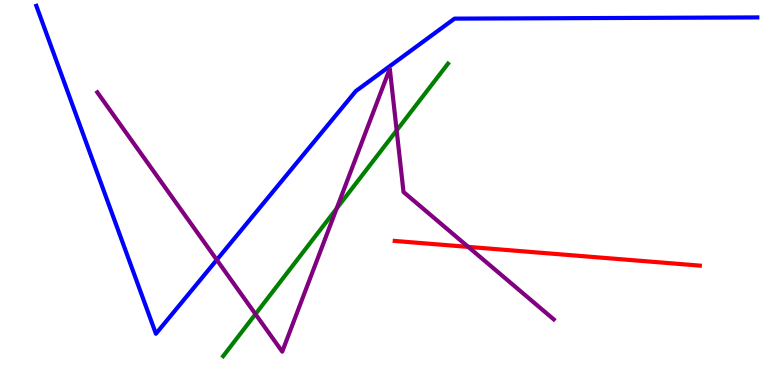[{'lines': ['blue', 'red'], 'intersections': []}, {'lines': ['green', 'red'], 'intersections': []}, {'lines': ['purple', 'red'], 'intersections': [{'x': 6.04, 'y': 3.59}]}, {'lines': ['blue', 'green'], 'intersections': []}, {'lines': ['blue', 'purple'], 'intersections': [{'x': 2.8, 'y': 3.25}]}, {'lines': ['green', 'purple'], 'intersections': [{'x': 3.3, 'y': 1.84}, {'x': 4.34, 'y': 4.58}, {'x': 5.12, 'y': 6.61}]}]